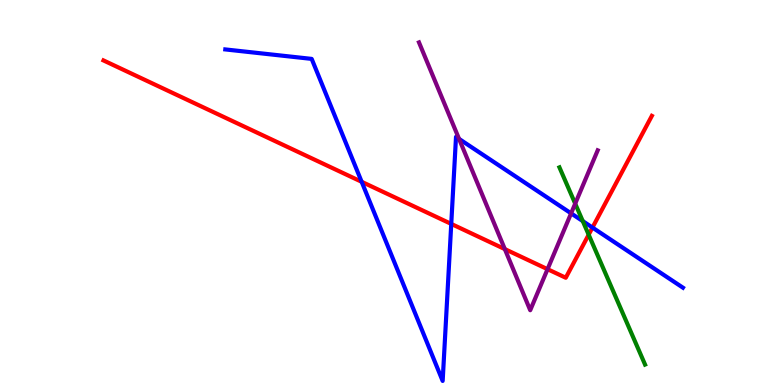[{'lines': ['blue', 'red'], 'intersections': [{'x': 4.67, 'y': 5.28}, {'x': 5.82, 'y': 4.18}, {'x': 7.64, 'y': 4.09}]}, {'lines': ['green', 'red'], 'intersections': [{'x': 7.6, 'y': 3.9}]}, {'lines': ['purple', 'red'], 'intersections': [{'x': 6.51, 'y': 3.53}, {'x': 7.07, 'y': 3.01}]}, {'lines': ['blue', 'green'], 'intersections': [{'x': 7.52, 'y': 4.26}]}, {'lines': ['blue', 'purple'], 'intersections': [{'x': 5.92, 'y': 6.39}, {'x': 7.37, 'y': 4.46}]}, {'lines': ['green', 'purple'], 'intersections': [{'x': 7.42, 'y': 4.71}]}]